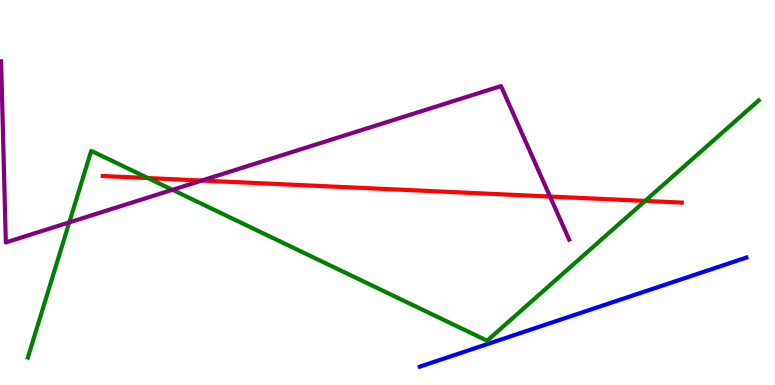[{'lines': ['blue', 'red'], 'intersections': []}, {'lines': ['green', 'red'], 'intersections': [{'x': 1.91, 'y': 5.37}, {'x': 8.32, 'y': 4.78}]}, {'lines': ['purple', 'red'], 'intersections': [{'x': 2.6, 'y': 5.31}, {'x': 7.1, 'y': 4.9}]}, {'lines': ['blue', 'green'], 'intersections': []}, {'lines': ['blue', 'purple'], 'intersections': []}, {'lines': ['green', 'purple'], 'intersections': [{'x': 0.894, 'y': 4.22}, {'x': 2.23, 'y': 5.07}]}]